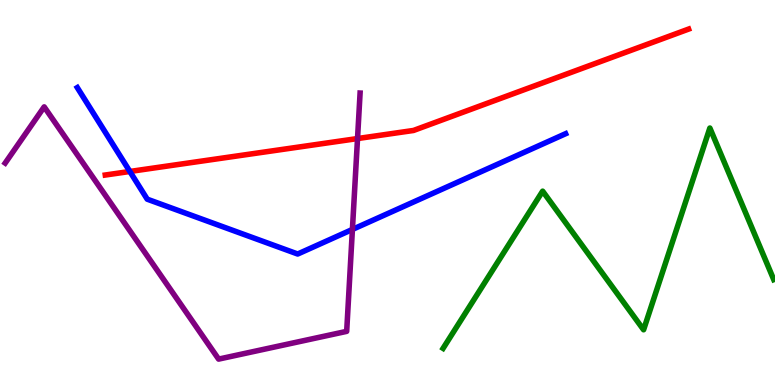[{'lines': ['blue', 'red'], 'intersections': [{'x': 1.68, 'y': 5.55}]}, {'lines': ['green', 'red'], 'intersections': []}, {'lines': ['purple', 'red'], 'intersections': [{'x': 4.61, 'y': 6.4}]}, {'lines': ['blue', 'green'], 'intersections': []}, {'lines': ['blue', 'purple'], 'intersections': [{'x': 4.55, 'y': 4.04}]}, {'lines': ['green', 'purple'], 'intersections': []}]